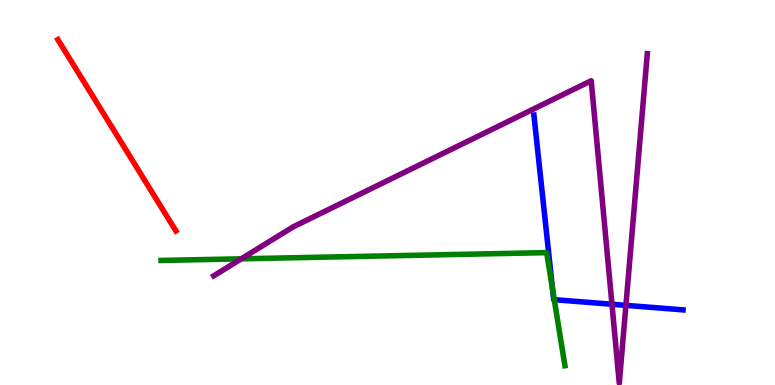[{'lines': ['blue', 'red'], 'intersections': []}, {'lines': ['green', 'red'], 'intersections': []}, {'lines': ['purple', 'red'], 'intersections': []}, {'lines': ['blue', 'green'], 'intersections': [{'x': 7.13, 'y': 2.49}, {'x': 7.15, 'y': 2.22}]}, {'lines': ['blue', 'purple'], 'intersections': [{'x': 7.9, 'y': 2.1}, {'x': 8.08, 'y': 2.07}]}, {'lines': ['green', 'purple'], 'intersections': [{'x': 3.11, 'y': 3.28}]}]